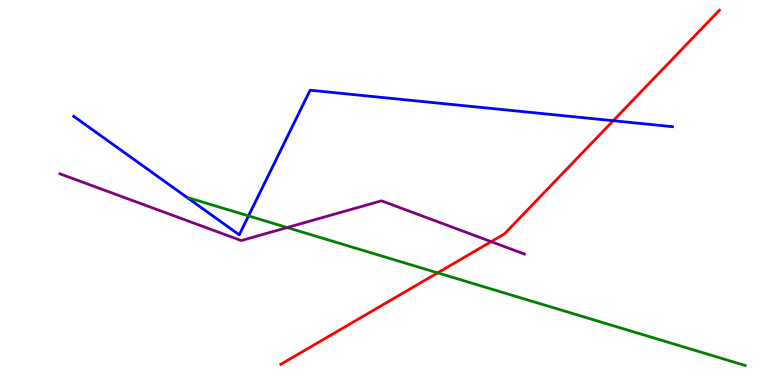[{'lines': ['blue', 'red'], 'intersections': [{'x': 7.91, 'y': 6.86}]}, {'lines': ['green', 'red'], 'intersections': [{'x': 5.65, 'y': 2.91}]}, {'lines': ['purple', 'red'], 'intersections': [{'x': 6.34, 'y': 3.72}]}, {'lines': ['blue', 'green'], 'intersections': [{'x': 3.21, 'y': 4.39}]}, {'lines': ['blue', 'purple'], 'intersections': []}, {'lines': ['green', 'purple'], 'intersections': [{'x': 3.71, 'y': 4.09}]}]